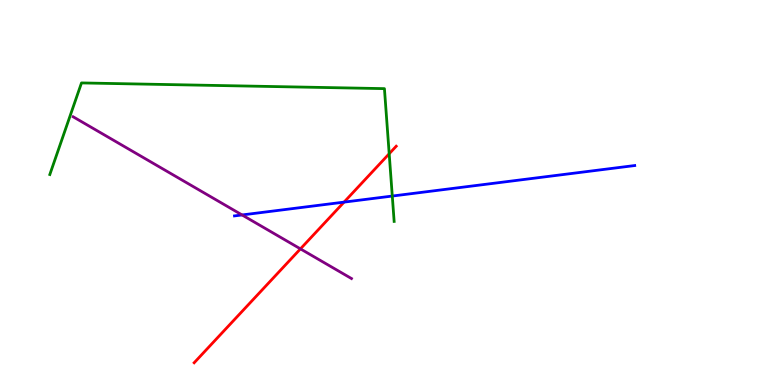[{'lines': ['blue', 'red'], 'intersections': [{'x': 4.44, 'y': 4.75}]}, {'lines': ['green', 'red'], 'intersections': [{'x': 5.02, 'y': 6.01}]}, {'lines': ['purple', 'red'], 'intersections': [{'x': 3.88, 'y': 3.54}]}, {'lines': ['blue', 'green'], 'intersections': [{'x': 5.06, 'y': 4.91}]}, {'lines': ['blue', 'purple'], 'intersections': [{'x': 3.12, 'y': 4.42}]}, {'lines': ['green', 'purple'], 'intersections': []}]